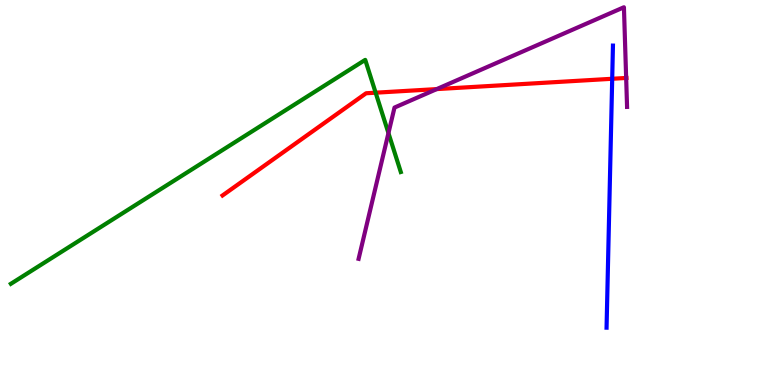[{'lines': ['blue', 'red'], 'intersections': [{'x': 7.9, 'y': 7.95}]}, {'lines': ['green', 'red'], 'intersections': [{'x': 4.85, 'y': 7.59}]}, {'lines': ['purple', 'red'], 'intersections': [{'x': 5.64, 'y': 7.69}, {'x': 8.08, 'y': 7.98}]}, {'lines': ['blue', 'green'], 'intersections': []}, {'lines': ['blue', 'purple'], 'intersections': []}, {'lines': ['green', 'purple'], 'intersections': [{'x': 5.01, 'y': 6.54}]}]